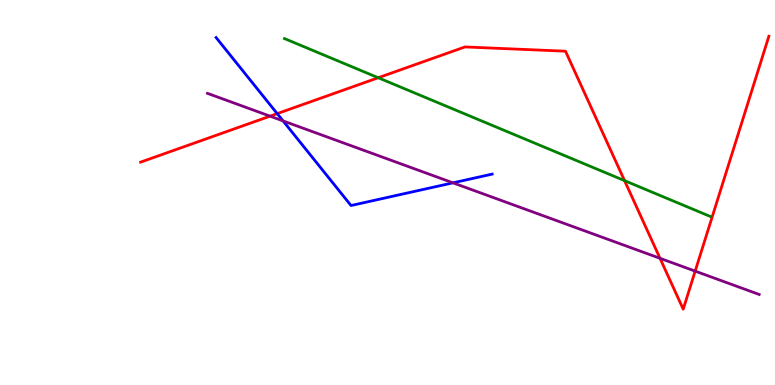[{'lines': ['blue', 'red'], 'intersections': [{'x': 3.58, 'y': 7.05}]}, {'lines': ['green', 'red'], 'intersections': [{'x': 4.88, 'y': 7.98}, {'x': 8.06, 'y': 5.31}]}, {'lines': ['purple', 'red'], 'intersections': [{'x': 3.48, 'y': 6.98}, {'x': 8.52, 'y': 3.29}, {'x': 8.97, 'y': 2.96}]}, {'lines': ['blue', 'green'], 'intersections': []}, {'lines': ['blue', 'purple'], 'intersections': [{'x': 3.65, 'y': 6.86}, {'x': 5.84, 'y': 5.25}]}, {'lines': ['green', 'purple'], 'intersections': []}]